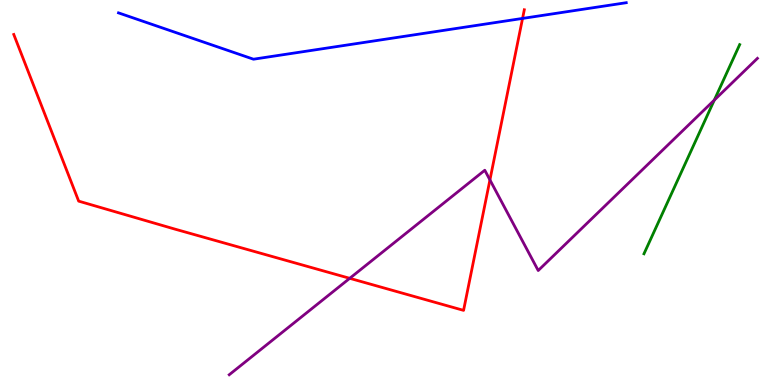[{'lines': ['blue', 'red'], 'intersections': [{'x': 6.74, 'y': 9.52}]}, {'lines': ['green', 'red'], 'intersections': []}, {'lines': ['purple', 'red'], 'intersections': [{'x': 4.51, 'y': 2.77}, {'x': 6.32, 'y': 5.33}]}, {'lines': ['blue', 'green'], 'intersections': []}, {'lines': ['blue', 'purple'], 'intersections': []}, {'lines': ['green', 'purple'], 'intersections': [{'x': 9.22, 'y': 7.4}]}]